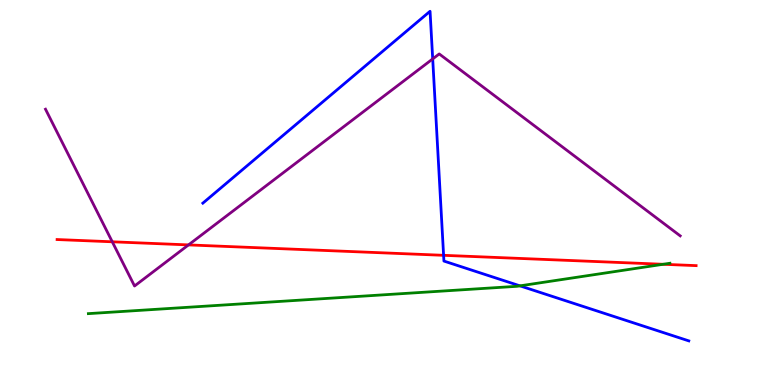[{'lines': ['blue', 'red'], 'intersections': [{'x': 5.72, 'y': 3.37}]}, {'lines': ['green', 'red'], 'intersections': [{'x': 8.56, 'y': 3.14}]}, {'lines': ['purple', 'red'], 'intersections': [{'x': 1.45, 'y': 3.72}, {'x': 2.43, 'y': 3.64}]}, {'lines': ['blue', 'green'], 'intersections': [{'x': 6.71, 'y': 2.58}]}, {'lines': ['blue', 'purple'], 'intersections': [{'x': 5.58, 'y': 8.47}]}, {'lines': ['green', 'purple'], 'intersections': []}]